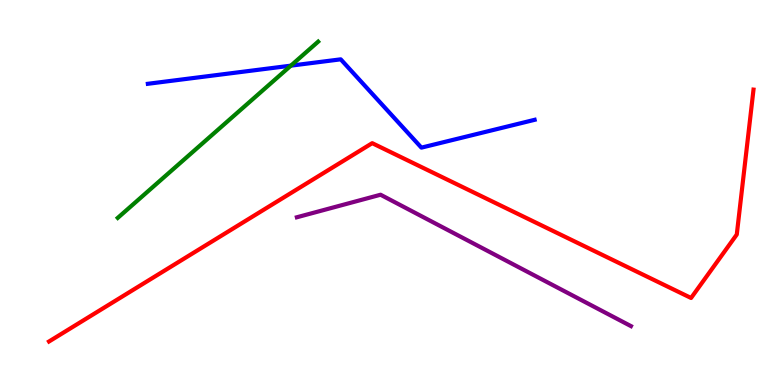[{'lines': ['blue', 'red'], 'intersections': []}, {'lines': ['green', 'red'], 'intersections': []}, {'lines': ['purple', 'red'], 'intersections': []}, {'lines': ['blue', 'green'], 'intersections': [{'x': 3.75, 'y': 8.29}]}, {'lines': ['blue', 'purple'], 'intersections': []}, {'lines': ['green', 'purple'], 'intersections': []}]